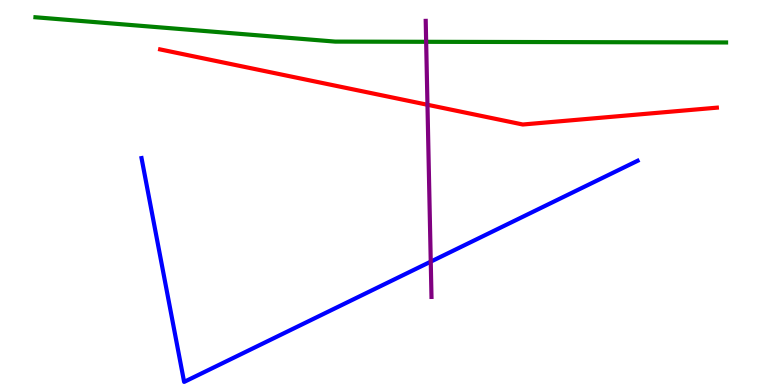[{'lines': ['blue', 'red'], 'intersections': []}, {'lines': ['green', 'red'], 'intersections': []}, {'lines': ['purple', 'red'], 'intersections': [{'x': 5.52, 'y': 7.28}]}, {'lines': ['blue', 'green'], 'intersections': []}, {'lines': ['blue', 'purple'], 'intersections': [{'x': 5.56, 'y': 3.2}]}, {'lines': ['green', 'purple'], 'intersections': [{'x': 5.5, 'y': 8.91}]}]